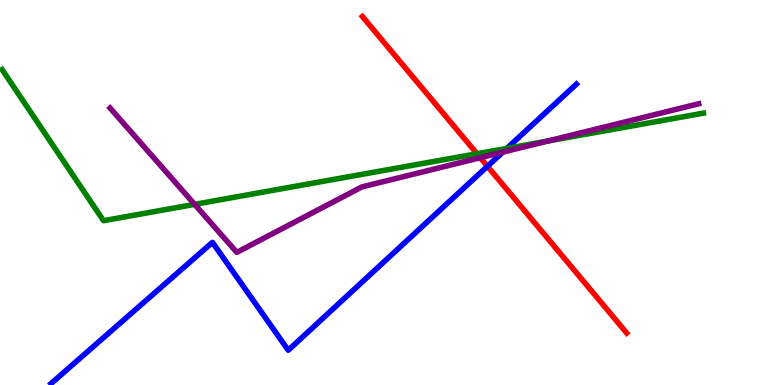[{'lines': ['blue', 'red'], 'intersections': [{'x': 6.29, 'y': 5.68}]}, {'lines': ['green', 'red'], 'intersections': [{'x': 6.15, 'y': 6.01}]}, {'lines': ['purple', 'red'], 'intersections': [{'x': 6.2, 'y': 5.9}]}, {'lines': ['blue', 'green'], 'intersections': [{'x': 6.54, 'y': 6.15}]}, {'lines': ['blue', 'purple'], 'intersections': [{'x': 6.49, 'y': 6.05}]}, {'lines': ['green', 'purple'], 'intersections': [{'x': 2.51, 'y': 4.69}, {'x': 7.06, 'y': 6.34}]}]